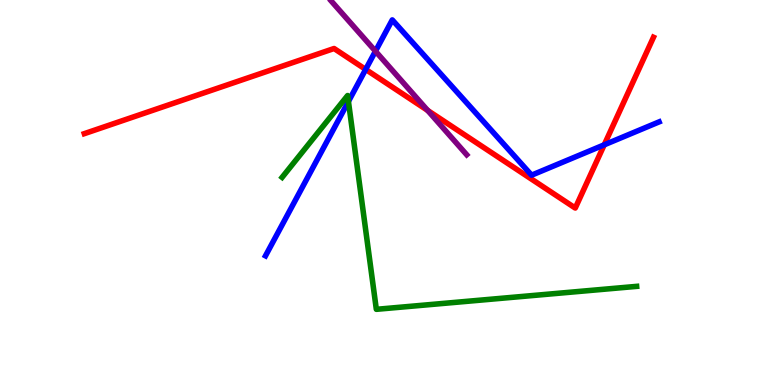[{'lines': ['blue', 'red'], 'intersections': [{'x': 4.72, 'y': 8.2}, {'x': 7.8, 'y': 6.24}]}, {'lines': ['green', 'red'], 'intersections': []}, {'lines': ['purple', 'red'], 'intersections': [{'x': 5.52, 'y': 7.13}]}, {'lines': ['blue', 'green'], 'intersections': [{'x': 4.5, 'y': 7.36}]}, {'lines': ['blue', 'purple'], 'intersections': [{'x': 4.84, 'y': 8.67}]}, {'lines': ['green', 'purple'], 'intersections': []}]